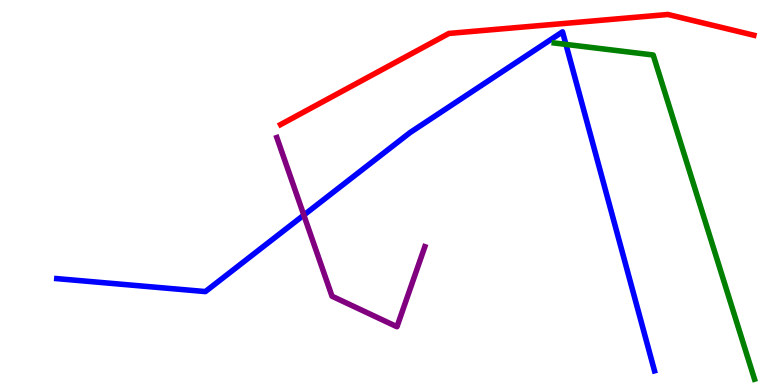[{'lines': ['blue', 'red'], 'intersections': []}, {'lines': ['green', 'red'], 'intersections': []}, {'lines': ['purple', 'red'], 'intersections': []}, {'lines': ['blue', 'green'], 'intersections': [{'x': 7.3, 'y': 8.85}]}, {'lines': ['blue', 'purple'], 'intersections': [{'x': 3.92, 'y': 4.41}]}, {'lines': ['green', 'purple'], 'intersections': []}]